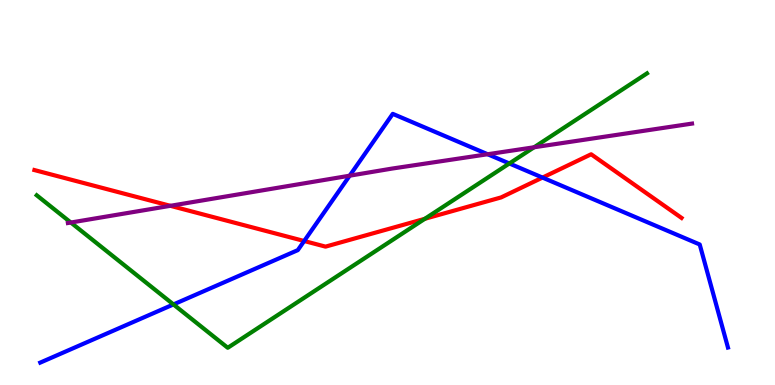[{'lines': ['blue', 'red'], 'intersections': [{'x': 3.92, 'y': 3.74}, {'x': 7.0, 'y': 5.39}]}, {'lines': ['green', 'red'], 'intersections': [{'x': 5.48, 'y': 4.32}]}, {'lines': ['purple', 'red'], 'intersections': [{'x': 2.2, 'y': 4.65}]}, {'lines': ['blue', 'green'], 'intersections': [{'x': 2.24, 'y': 2.09}, {'x': 6.57, 'y': 5.75}]}, {'lines': ['blue', 'purple'], 'intersections': [{'x': 4.51, 'y': 5.44}, {'x': 6.29, 'y': 5.99}]}, {'lines': ['green', 'purple'], 'intersections': [{'x': 0.914, 'y': 4.22}, {'x': 6.89, 'y': 6.17}]}]